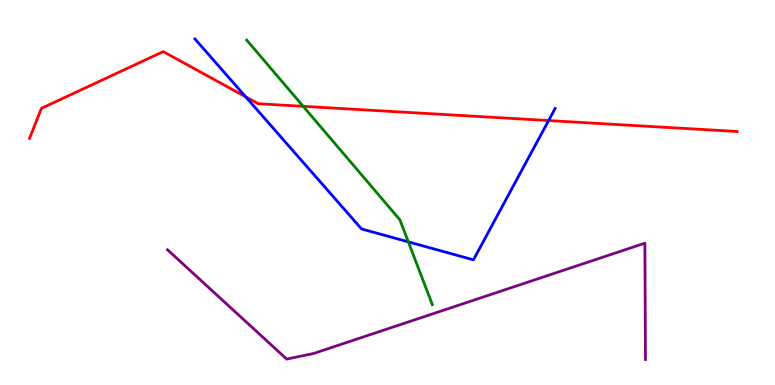[{'lines': ['blue', 'red'], 'intersections': [{'x': 3.17, 'y': 7.48}, {'x': 7.08, 'y': 6.87}]}, {'lines': ['green', 'red'], 'intersections': [{'x': 3.91, 'y': 7.24}]}, {'lines': ['purple', 'red'], 'intersections': []}, {'lines': ['blue', 'green'], 'intersections': [{'x': 5.27, 'y': 3.72}]}, {'lines': ['blue', 'purple'], 'intersections': []}, {'lines': ['green', 'purple'], 'intersections': []}]